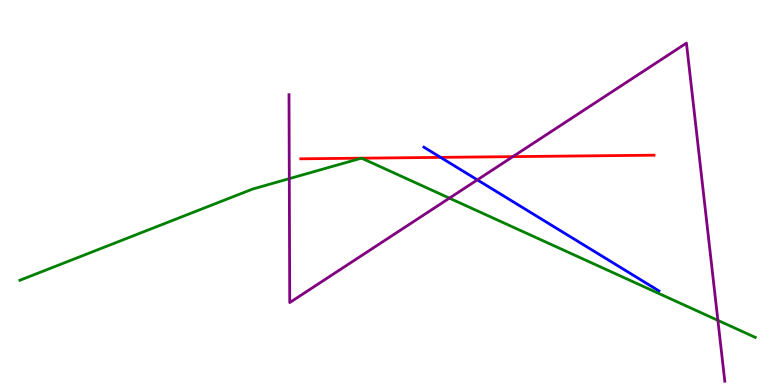[{'lines': ['blue', 'red'], 'intersections': [{'x': 5.68, 'y': 5.91}]}, {'lines': ['green', 'red'], 'intersections': [{'x': 4.66, 'y': 5.89}, {'x': 4.67, 'y': 5.89}]}, {'lines': ['purple', 'red'], 'intersections': [{'x': 6.62, 'y': 5.93}]}, {'lines': ['blue', 'green'], 'intersections': []}, {'lines': ['blue', 'purple'], 'intersections': [{'x': 6.16, 'y': 5.33}]}, {'lines': ['green', 'purple'], 'intersections': [{'x': 3.73, 'y': 5.36}, {'x': 5.8, 'y': 4.85}, {'x': 9.26, 'y': 1.68}]}]